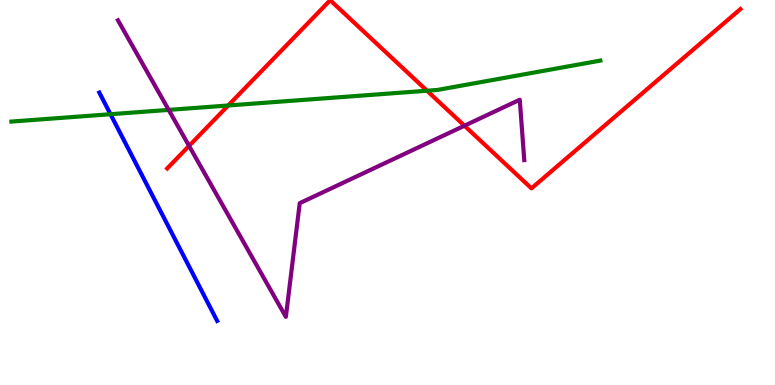[{'lines': ['blue', 'red'], 'intersections': []}, {'lines': ['green', 'red'], 'intersections': [{'x': 2.94, 'y': 7.26}, {'x': 5.51, 'y': 7.64}]}, {'lines': ['purple', 'red'], 'intersections': [{'x': 2.44, 'y': 6.21}, {'x': 5.99, 'y': 6.73}]}, {'lines': ['blue', 'green'], 'intersections': [{'x': 1.43, 'y': 7.03}]}, {'lines': ['blue', 'purple'], 'intersections': []}, {'lines': ['green', 'purple'], 'intersections': [{'x': 2.18, 'y': 7.15}]}]